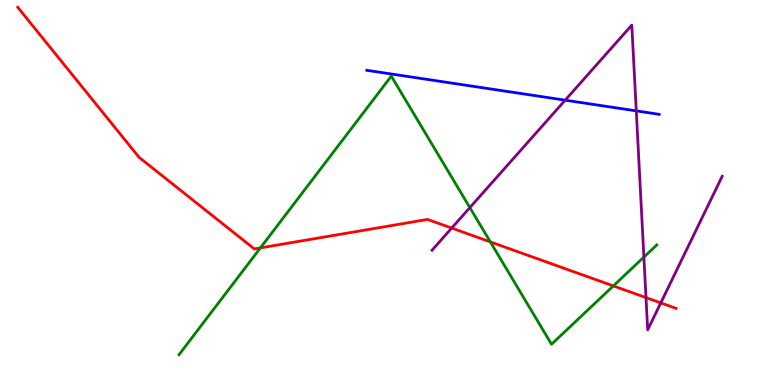[{'lines': ['blue', 'red'], 'intersections': []}, {'lines': ['green', 'red'], 'intersections': [{'x': 3.36, 'y': 3.56}, {'x': 6.33, 'y': 3.72}, {'x': 7.91, 'y': 2.57}]}, {'lines': ['purple', 'red'], 'intersections': [{'x': 5.83, 'y': 4.08}, {'x': 8.34, 'y': 2.27}, {'x': 8.53, 'y': 2.13}]}, {'lines': ['blue', 'green'], 'intersections': []}, {'lines': ['blue', 'purple'], 'intersections': [{'x': 7.29, 'y': 7.4}, {'x': 8.21, 'y': 7.12}]}, {'lines': ['green', 'purple'], 'intersections': [{'x': 6.06, 'y': 4.61}, {'x': 8.31, 'y': 3.32}]}]